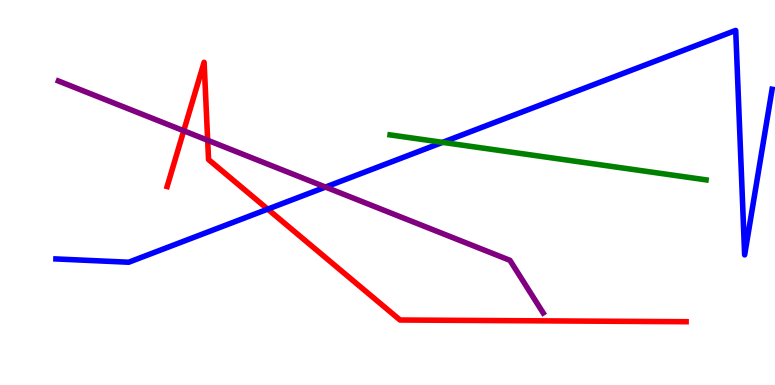[{'lines': ['blue', 'red'], 'intersections': [{'x': 3.45, 'y': 4.57}]}, {'lines': ['green', 'red'], 'intersections': []}, {'lines': ['purple', 'red'], 'intersections': [{'x': 2.37, 'y': 6.6}, {'x': 2.68, 'y': 6.36}]}, {'lines': ['blue', 'green'], 'intersections': [{'x': 5.71, 'y': 6.3}]}, {'lines': ['blue', 'purple'], 'intersections': [{'x': 4.2, 'y': 5.14}]}, {'lines': ['green', 'purple'], 'intersections': []}]